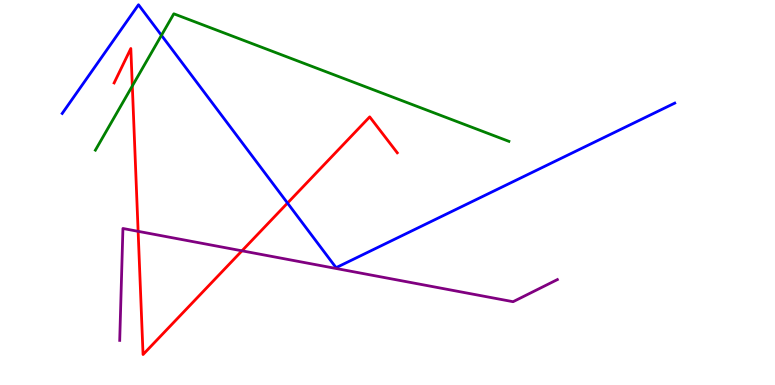[{'lines': ['blue', 'red'], 'intersections': [{'x': 3.71, 'y': 4.73}]}, {'lines': ['green', 'red'], 'intersections': [{'x': 1.71, 'y': 7.77}]}, {'lines': ['purple', 'red'], 'intersections': [{'x': 1.78, 'y': 3.99}, {'x': 3.12, 'y': 3.49}]}, {'lines': ['blue', 'green'], 'intersections': [{'x': 2.08, 'y': 9.08}]}, {'lines': ['blue', 'purple'], 'intersections': []}, {'lines': ['green', 'purple'], 'intersections': []}]